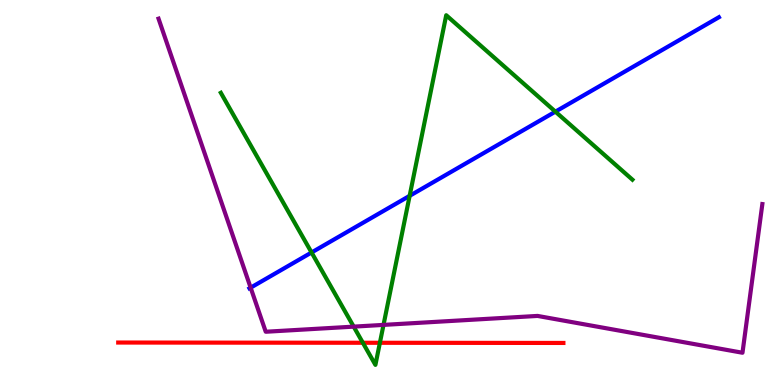[{'lines': ['blue', 'red'], 'intersections': []}, {'lines': ['green', 'red'], 'intersections': [{'x': 4.68, 'y': 1.1}, {'x': 4.9, 'y': 1.1}]}, {'lines': ['purple', 'red'], 'intersections': []}, {'lines': ['blue', 'green'], 'intersections': [{'x': 4.02, 'y': 3.44}, {'x': 5.29, 'y': 4.91}, {'x': 7.17, 'y': 7.1}]}, {'lines': ['blue', 'purple'], 'intersections': [{'x': 3.23, 'y': 2.53}]}, {'lines': ['green', 'purple'], 'intersections': [{'x': 4.56, 'y': 1.52}, {'x': 4.95, 'y': 1.56}]}]